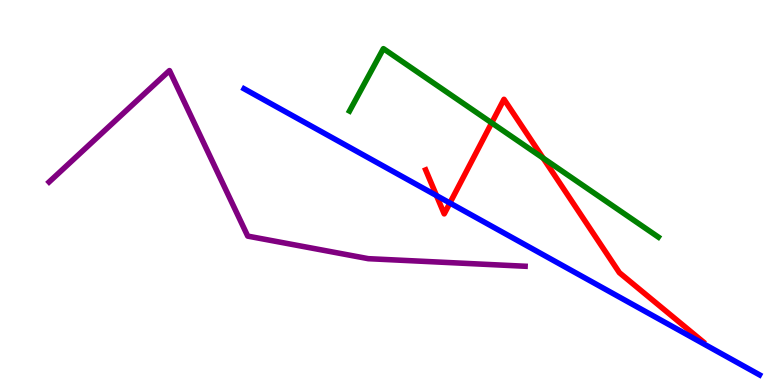[{'lines': ['blue', 'red'], 'intersections': [{'x': 5.63, 'y': 4.92}, {'x': 5.81, 'y': 4.73}]}, {'lines': ['green', 'red'], 'intersections': [{'x': 6.34, 'y': 6.81}, {'x': 7.01, 'y': 5.89}]}, {'lines': ['purple', 'red'], 'intersections': []}, {'lines': ['blue', 'green'], 'intersections': []}, {'lines': ['blue', 'purple'], 'intersections': []}, {'lines': ['green', 'purple'], 'intersections': []}]